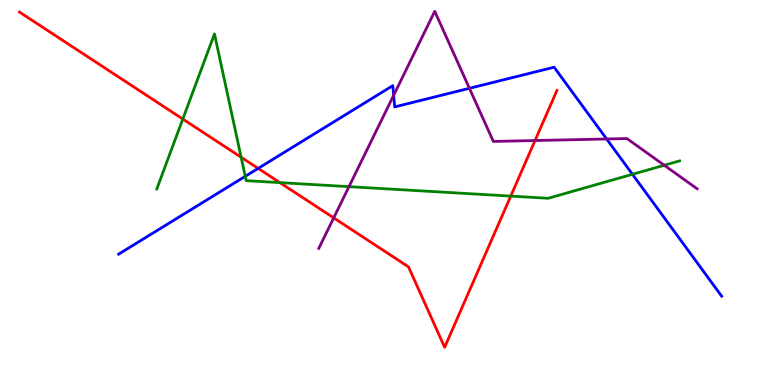[{'lines': ['blue', 'red'], 'intersections': [{'x': 3.33, 'y': 5.63}]}, {'lines': ['green', 'red'], 'intersections': [{'x': 2.36, 'y': 6.91}, {'x': 3.11, 'y': 5.92}, {'x': 3.61, 'y': 5.26}, {'x': 6.59, 'y': 4.91}]}, {'lines': ['purple', 'red'], 'intersections': [{'x': 4.31, 'y': 4.34}, {'x': 6.9, 'y': 6.35}]}, {'lines': ['blue', 'green'], 'intersections': [{'x': 3.16, 'y': 5.42}, {'x': 8.16, 'y': 5.47}]}, {'lines': ['blue', 'purple'], 'intersections': [{'x': 5.08, 'y': 7.52}, {'x': 6.06, 'y': 7.71}, {'x': 7.83, 'y': 6.39}]}, {'lines': ['green', 'purple'], 'intersections': [{'x': 4.5, 'y': 5.15}, {'x': 8.57, 'y': 5.71}]}]